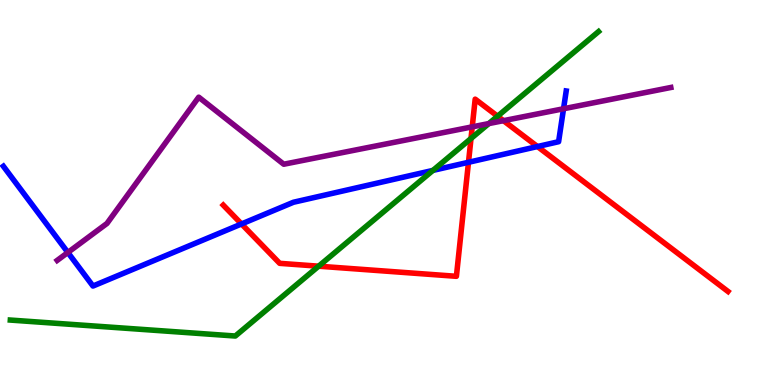[{'lines': ['blue', 'red'], 'intersections': [{'x': 3.12, 'y': 4.18}, {'x': 6.05, 'y': 5.78}, {'x': 6.94, 'y': 6.19}]}, {'lines': ['green', 'red'], 'intersections': [{'x': 4.11, 'y': 3.09}, {'x': 6.08, 'y': 6.4}, {'x': 6.42, 'y': 6.98}]}, {'lines': ['purple', 'red'], 'intersections': [{'x': 6.09, 'y': 6.7}, {'x': 6.5, 'y': 6.87}]}, {'lines': ['blue', 'green'], 'intersections': [{'x': 5.59, 'y': 5.57}]}, {'lines': ['blue', 'purple'], 'intersections': [{'x': 0.876, 'y': 3.44}, {'x': 7.27, 'y': 7.18}]}, {'lines': ['green', 'purple'], 'intersections': [{'x': 6.31, 'y': 6.79}]}]